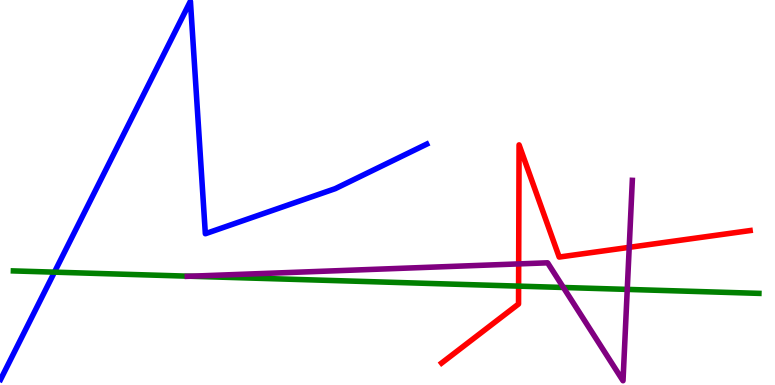[{'lines': ['blue', 'red'], 'intersections': []}, {'lines': ['green', 'red'], 'intersections': [{'x': 6.69, 'y': 2.57}]}, {'lines': ['purple', 'red'], 'intersections': [{'x': 6.69, 'y': 3.15}, {'x': 8.12, 'y': 3.58}]}, {'lines': ['blue', 'green'], 'intersections': [{'x': 0.703, 'y': 2.93}]}, {'lines': ['blue', 'purple'], 'intersections': []}, {'lines': ['green', 'purple'], 'intersections': [{'x': 2.45, 'y': 2.83}, {'x': 7.27, 'y': 2.53}, {'x': 8.09, 'y': 2.48}]}]